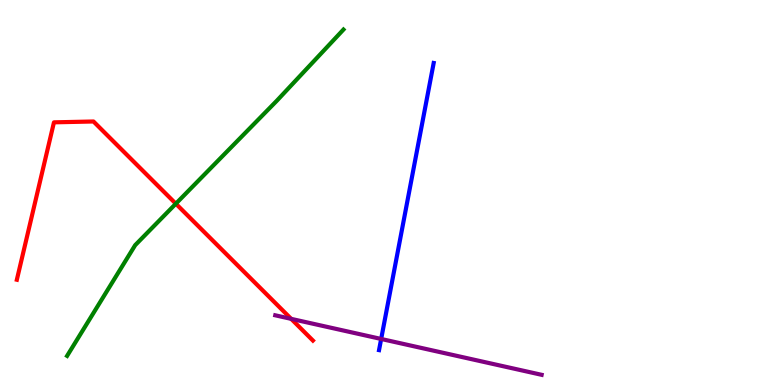[{'lines': ['blue', 'red'], 'intersections': []}, {'lines': ['green', 'red'], 'intersections': [{'x': 2.27, 'y': 4.71}]}, {'lines': ['purple', 'red'], 'intersections': [{'x': 3.76, 'y': 1.72}]}, {'lines': ['blue', 'green'], 'intersections': []}, {'lines': ['blue', 'purple'], 'intersections': [{'x': 4.92, 'y': 1.2}]}, {'lines': ['green', 'purple'], 'intersections': []}]